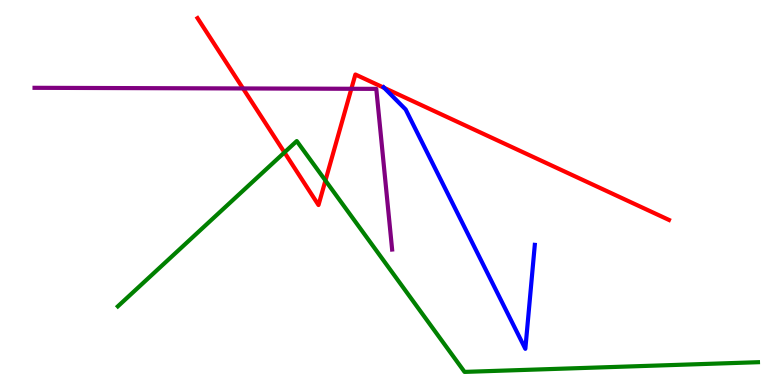[{'lines': ['blue', 'red'], 'intersections': [{'x': 4.96, 'y': 7.72}]}, {'lines': ['green', 'red'], 'intersections': [{'x': 3.67, 'y': 6.04}, {'x': 4.2, 'y': 5.31}]}, {'lines': ['purple', 'red'], 'intersections': [{'x': 3.14, 'y': 7.7}, {'x': 4.53, 'y': 7.69}]}, {'lines': ['blue', 'green'], 'intersections': []}, {'lines': ['blue', 'purple'], 'intersections': []}, {'lines': ['green', 'purple'], 'intersections': []}]